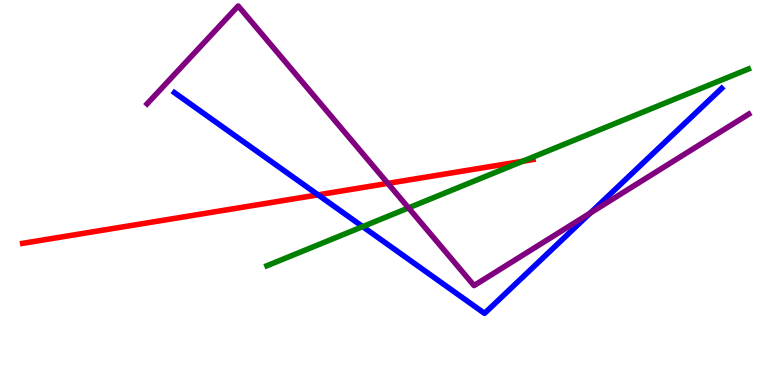[{'lines': ['blue', 'red'], 'intersections': [{'x': 4.1, 'y': 4.94}]}, {'lines': ['green', 'red'], 'intersections': [{'x': 6.74, 'y': 5.81}]}, {'lines': ['purple', 'red'], 'intersections': [{'x': 5.0, 'y': 5.24}]}, {'lines': ['blue', 'green'], 'intersections': [{'x': 4.68, 'y': 4.11}]}, {'lines': ['blue', 'purple'], 'intersections': [{'x': 7.62, 'y': 4.47}]}, {'lines': ['green', 'purple'], 'intersections': [{'x': 5.27, 'y': 4.6}]}]